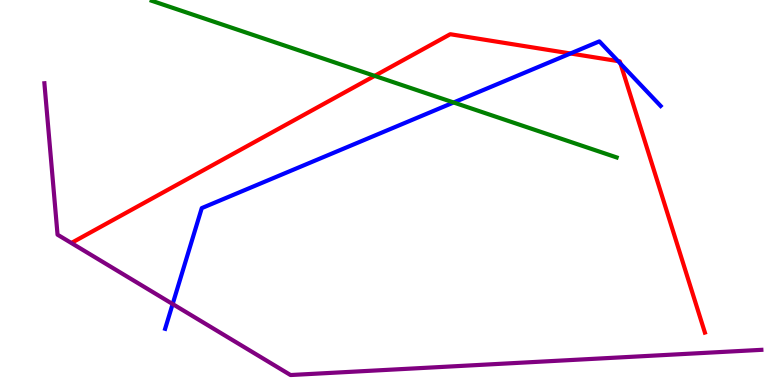[{'lines': ['blue', 'red'], 'intersections': [{'x': 7.36, 'y': 8.61}, {'x': 7.98, 'y': 8.41}, {'x': 8.01, 'y': 8.35}]}, {'lines': ['green', 'red'], 'intersections': [{'x': 4.83, 'y': 8.03}]}, {'lines': ['purple', 'red'], 'intersections': []}, {'lines': ['blue', 'green'], 'intersections': [{'x': 5.85, 'y': 7.34}]}, {'lines': ['blue', 'purple'], 'intersections': [{'x': 2.23, 'y': 2.1}]}, {'lines': ['green', 'purple'], 'intersections': []}]